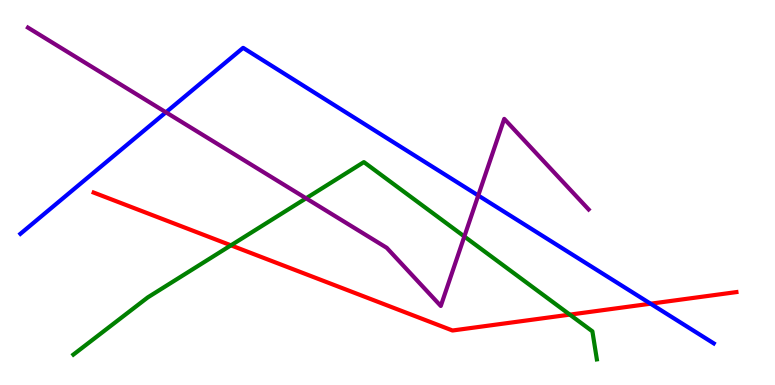[{'lines': ['blue', 'red'], 'intersections': [{'x': 8.39, 'y': 2.11}]}, {'lines': ['green', 'red'], 'intersections': [{'x': 2.98, 'y': 3.63}, {'x': 7.35, 'y': 1.83}]}, {'lines': ['purple', 'red'], 'intersections': []}, {'lines': ['blue', 'green'], 'intersections': []}, {'lines': ['blue', 'purple'], 'intersections': [{'x': 2.14, 'y': 7.08}, {'x': 6.17, 'y': 4.92}]}, {'lines': ['green', 'purple'], 'intersections': [{'x': 3.95, 'y': 4.85}, {'x': 5.99, 'y': 3.86}]}]